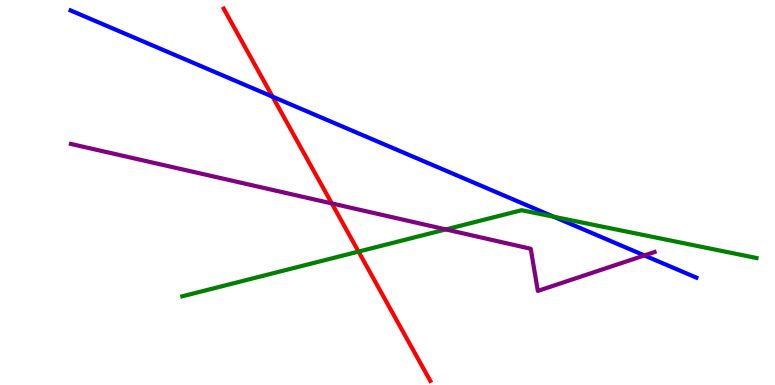[{'lines': ['blue', 'red'], 'intersections': [{'x': 3.52, 'y': 7.49}]}, {'lines': ['green', 'red'], 'intersections': [{'x': 4.63, 'y': 3.47}]}, {'lines': ['purple', 'red'], 'intersections': [{'x': 4.28, 'y': 4.72}]}, {'lines': ['blue', 'green'], 'intersections': [{'x': 7.15, 'y': 4.37}]}, {'lines': ['blue', 'purple'], 'intersections': [{'x': 8.31, 'y': 3.37}]}, {'lines': ['green', 'purple'], 'intersections': [{'x': 5.75, 'y': 4.04}]}]